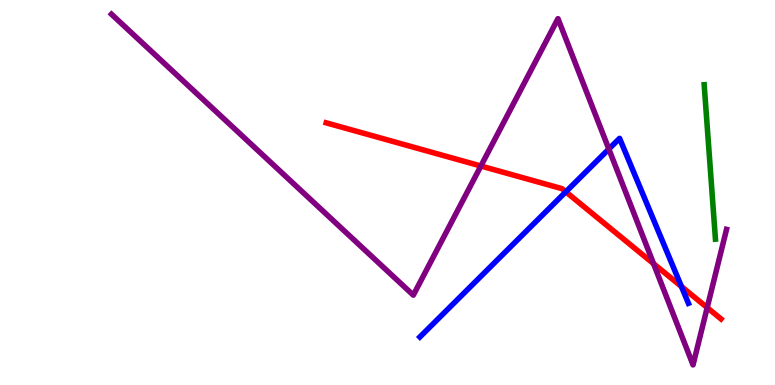[{'lines': ['blue', 'red'], 'intersections': [{'x': 7.3, 'y': 5.02}, {'x': 8.79, 'y': 2.56}]}, {'lines': ['green', 'red'], 'intersections': []}, {'lines': ['purple', 'red'], 'intersections': [{'x': 6.2, 'y': 5.69}, {'x': 8.43, 'y': 3.15}, {'x': 9.13, 'y': 2.01}]}, {'lines': ['blue', 'green'], 'intersections': []}, {'lines': ['blue', 'purple'], 'intersections': [{'x': 7.86, 'y': 6.13}]}, {'lines': ['green', 'purple'], 'intersections': []}]